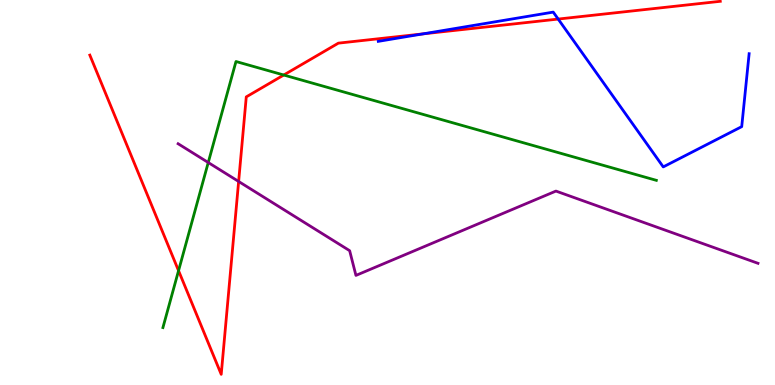[{'lines': ['blue', 'red'], 'intersections': [{'x': 5.46, 'y': 9.12}, {'x': 7.2, 'y': 9.5}]}, {'lines': ['green', 'red'], 'intersections': [{'x': 2.3, 'y': 2.97}, {'x': 3.66, 'y': 8.05}]}, {'lines': ['purple', 'red'], 'intersections': [{'x': 3.08, 'y': 5.29}]}, {'lines': ['blue', 'green'], 'intersections': []}, {'lines': ['blue', 'purple'], 'intersections': []}, {'lines': ['green', 'purple'], 'intersections': [{'x': 2.69, 'y': 5.78}]}]